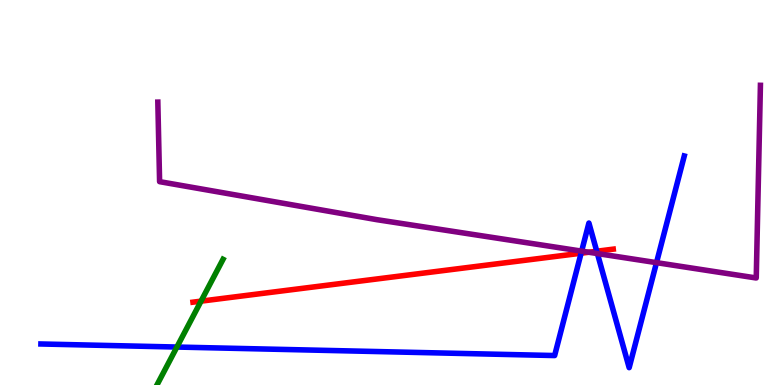[{'lines': ['blue', 'red'], 'intersections': [{'x': 7.5, 'y': 3.42}, {'x': 7.7, 'y': 3.47}]}, {'lines': ['green', 'red'], 'intersections': [{'x': 2.59, 'y': 2.18}]}, {'lines': ['purple', 'red'], 'intersections': [{'x': 7.6, 'y': 3.45}]}, {'lines': ['blue', 'green'], 'intersections': [{'x': 2.28, 'y': 0.986}]}, {'lines': ['blue', 'purple'], 'intersections': [{'x': 7.51, 'y': 3.48}, {'x': 7.71, 'y': 3.41}, {'x': 8.47, 'y': 3.18}]}, {'lines': ['green', 'purple'], 'intersections': []}]